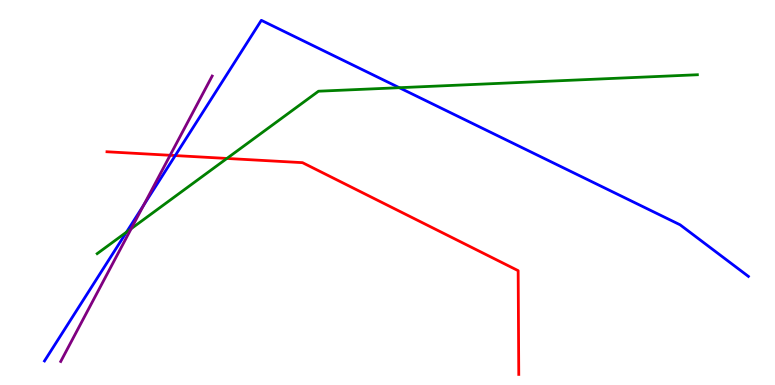[{'lines': ['blue', 'red'], 'intersections': [{'x': 2.26, 'y': 5.96}]}, {'lines': ['green', 'red'], 'intersections': [{'x': 2.93, 'y': 5.88}]}, {'lines': ['purple', 'red'], 'intersections': [{'x': 2.2, 'y': 5.97}]}, {'lines': ['blue', 'green'], 'intersections': [{'x': 1.63, 'y': 3.97}, {'x': 5.15, 'y': 7.72}]}, {'lines': ['blue', 'purple'], 'intersections': [{'x': 1.85, 'y': 4.67}]}, {'lines': ['green', 'purple'], 'intersections': [{'x': 1.69, 'y': 4.06}]}]